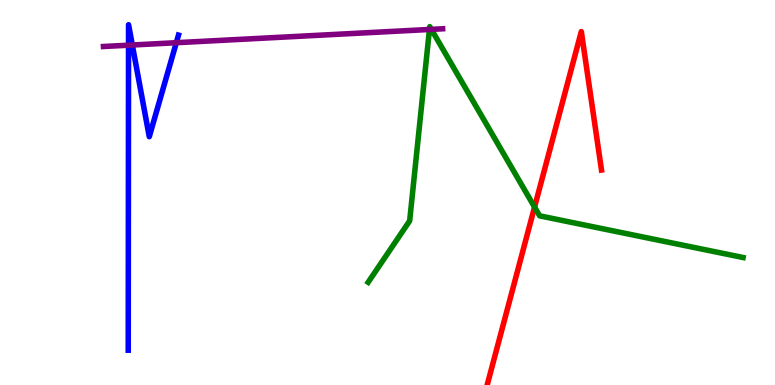[{'lines': ['blue', 'red'], 'intersections': []}, {'lines': ['green', 'red'], 'intersections': [{'x': 6.9, 'y': 4.62}]}, {'lines': ['purple', 'red'], 'intersections': []}, {'lines': ['blue', 'green'], 'intersections': []}, {'lines': ['blue', 'purple'], 'intersections': [{'x': 1.66, 'y': 8.83}, {'x': 1.71, 'y': 8.83}, {'x': 2.27, 'y': 8.89}]}, {'lines': ['green', 'purple'], 'intersections': [{'x': 5.54, 'y': 9.23}, {'x': 5.57, 'y': 9.24}]}]